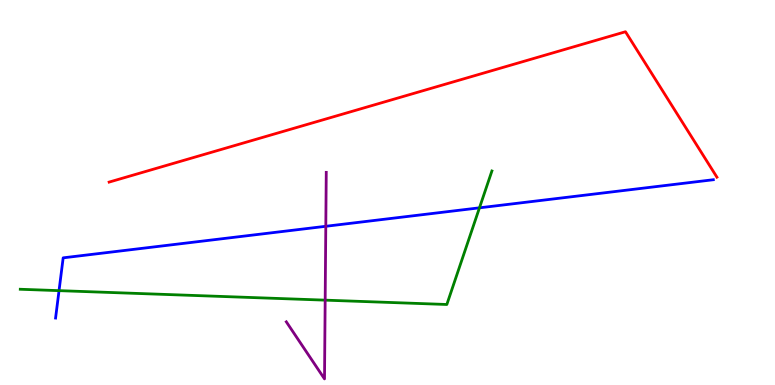[{'lines': ['blue', 'red'], 'intersections': []}, {'lines': ['green', 'red'], 'intersections': []}, {'lines': ['purple', 'red'], 'intersections': []}, {'lines': ['blue', 'green'], 'intersections': [{'x': 0.762, 'y': 2.45}, {'x': 6.19, 'y': 4.6}]}, {'lines': ['blue', 'purple'], 'intersections': [{'x': 4.2, 'y': 4.12}]}, {'lines': ['green', 'purple'], 'intersections': [{'x': 4.2, 'y': 2.2}]}]